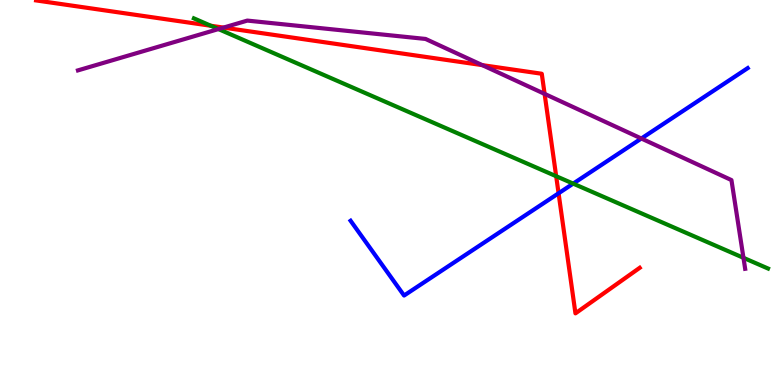[{'lines': ['blue', 'red'], 'intersections': [{'x': 7.21, 'y': 4.98}]}, {'lines': ['green', 'red'], 'intersections': [{'x': 2.72, 'y': 9.33}, {'x': 7.18, 'y': 5.42}]}, {'lines': ['purple', 'red'], 'intersections': [{'x': 2.88, 'y': 9.28}, {'x': 6.22, 'y': 8.31}, {'x': 7.03, 'y': 7.56}]}, {'lines': ['blue', 'green'], 'intersections': [{'x': 7.4, 'y': 5.23}]}, {'lines': ['blue', 'purple'], 'intersections': [{'x': 8.28, 'y': 6.4}]}, {'lines': ['green', 'purple'], 'intersections': [{'x': 2.82, 'y': 9.24}, {'x': 9.59, 'y': 3.3}]}]